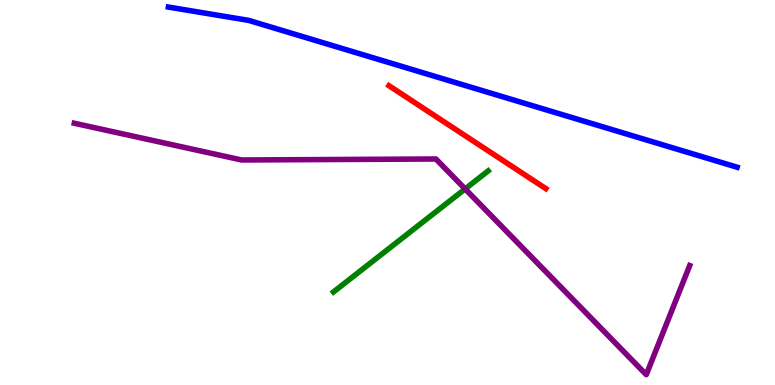[{'lines': ['blue', 'red'], 'intersections': []}, {'lines': ['green', 'red'], 'intersections': []}, {'lines': ['purple', 'red'], 'intersections': []}, {'lines': ['blue', 'green'], 'intersections': []}, {'lines': ['blue', 'purple'], 'intersections': []}, {'lines': ['green', 'purple'], 'intersections': [{'x': 6.0, 'y': 5.09}]}]